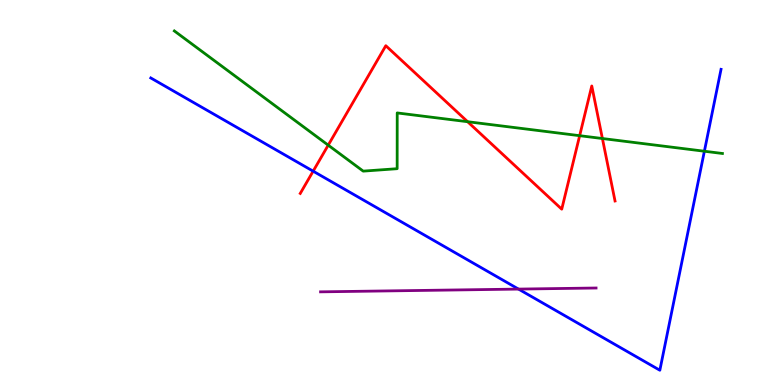[{'lines': ['blue', 'red'], 'intersections': [{'x': 4.04, 'y': 5.55}]}, {'lines': ['green', 'red'], 'intersections': [{'x': 4.24, 'y': 6.23}, {'x': 6.03, 'y': 6.84}, {'x': 7.48, 'y': 6.48}, {'x': 7.77, 'y': 6.4}]}, {'lines': ['purple', 'red'], 'intersections': []}, {'lines': ['blue', 'green'], 'intersections': [{'x': 9.09, 'y': 6.07}]}, {'lines': ['blue', 'purple'], 'intersections': [{'x': 6.69, 'y': 2.49}]}, {'lines': ['green', 'purple'], 'intersections': []}]